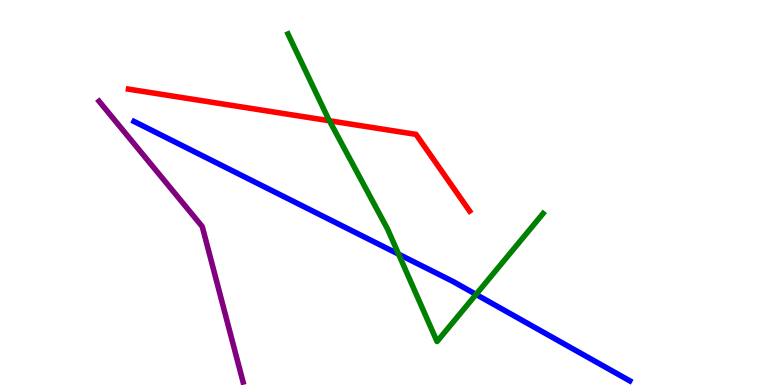[{'lines': ['blue', 'red'], 'intersections': []}, {'lines': ['green', 'red'], 'intersections': [{'x': 4.25, 'y': 6.86}]}, {'lines': ['purple', 'red'], 'intersections': []}, {'lines': ['blue', 'green'], 'intersections': [{'x': 5.14, 'y': 3.4}, {'x': 6.14, 'y': 2.35}]}, {'lines': ['blue', 'purple'], 'intersections': []}, {'lines': ['green', 'purple'], 'intersections': []}]